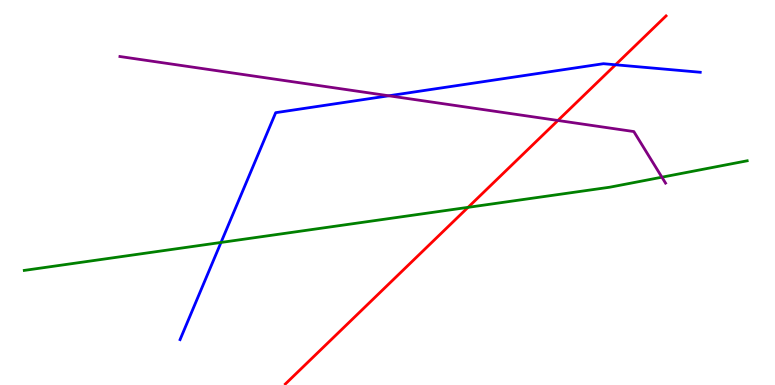[{'lines': ['blue', 'red'], 'intersections': [{'x': 7.94, 'y': 8.32}]}, {'lines': ['green', 'red'], 'intersections': [{'x': 6.04, 'y': 4.61}]}, {'lines': ['purple', 'red'], 'intersections': [{'x': 7.2, 'y': 6.87}]}, {'lines': ['blue', 'green'], 'intersections': [{'x': 2.85, 'y': 3.7}]}, {'lines': ['blue', 'purple'], 'intersections': [{'x': 5.02, 'y': 7.51}]}, {'lines': ['green', 'purple'], 'intersections': [{'x': 8.54, 'y': 5.4}]}]